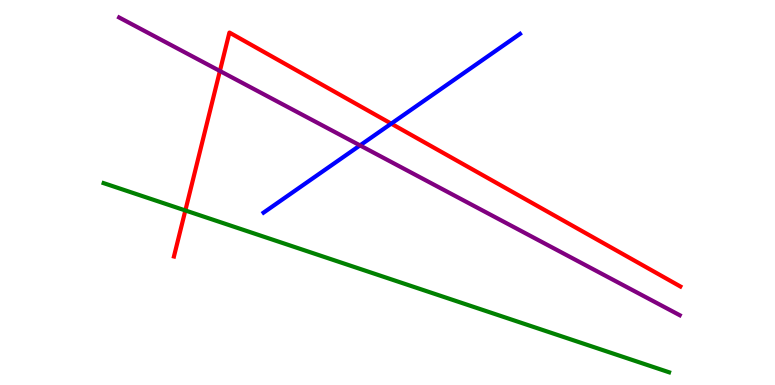[{'lines': ['blue', 'red'], 'intersections': [{'x': 5.05, 'y': 6.79}]}, {'lines': ['green', 'red'], 'intersections': [{'x': 2.39, 'y': 4.53}]}, {'lines': ['purple', 'red'], 'intersections': [{'x': 2.84, 'y': 8.16}]}, {'lines': ['blue', 'green'], 'intersections': []}, {'lines': ['blue', 'purple'], 'intersections': [{'x': 4.65, 'y': 6.22}]}, {'lines': ['green', 'purple'], 'intersections': []}]